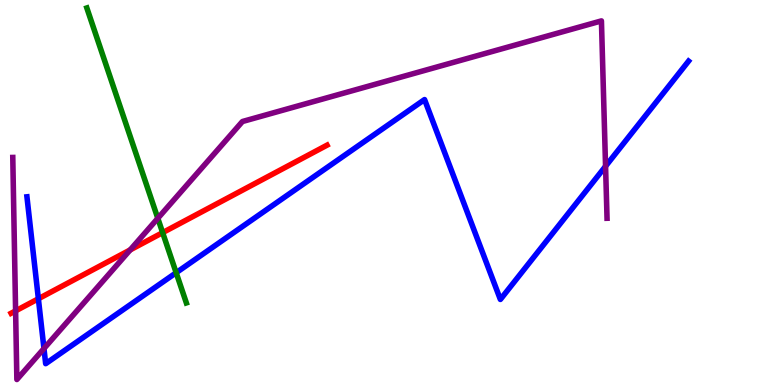[{'lines': ['blue', 'red'], 'intersections': [{'x': 0.495, 'y': 2.24}]}, {'lines': ['green', 'red'], 'intersections': [{'x': 2.1, 'y': 3.96}]}, {'lines': ['purple', 'red'], 'intersections': [{'x': 0.201, 'y': 1.93}, {'x': 1.68, 'y': 3.51}]}, {'lines': ['blue', 'green'], 'intersections': [{'x': 2.27, 'y': 2.92}]}, {'lines': ['blue', 'purple'], 'intersections': [{'x': 0.567, 'y': 0.947}, {'x': 7.81, 'y': 5.68}]}, {'lines': ['green', 'purple'], 'intersections': [{'x': 2.04, 'y': 4.33}]}]